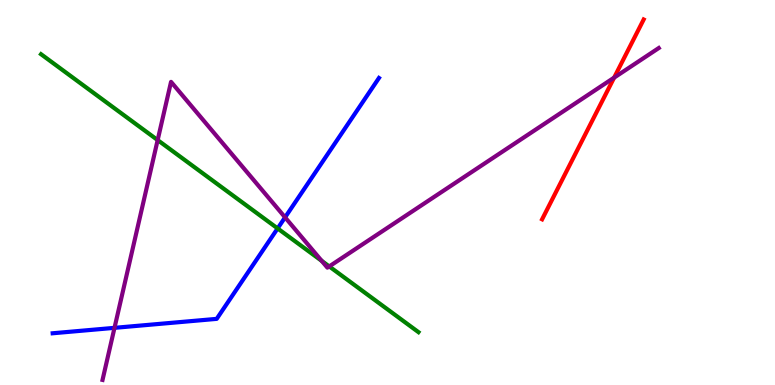[{'lines': ['blue', 'red'], 'intersections': []}, {'lines': ['green', 'red'], 'intersections': []}, {'lines': ['purple', 'red'], 'intersections': [{'x': 7.92, 'y': 7.98}]}, {'lines': ['blue', 'green'], 'intersections': [{'x': 3.58, 'y': 4.07}]}, {'lines': ['blue', 'purple'], 'intersections': [{'x': 1.48, 'y': 1.48}, {'x': 3.68, 'y': 4.35}]}, {'lines': ['green', 'purple'], 'intersections': [{'x': 2.03, 'y': 6.36}, {'x': 4.15, 'y': 3.22}, {'x': 4.25, 'y': 3.08}]}]